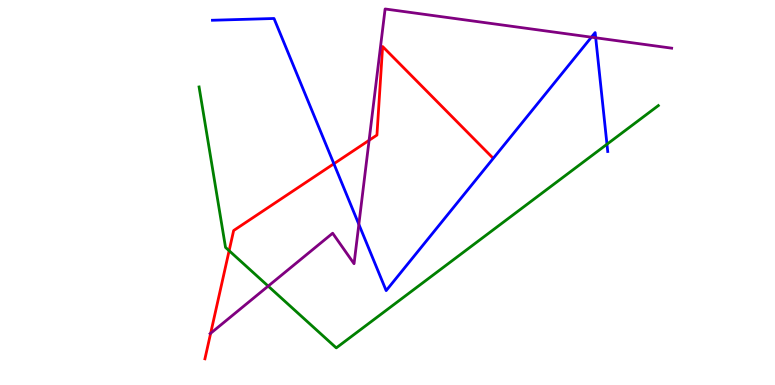[{'lines': ['blue', 'red'], 'intersections': [{'x': 4.31, 'y': 5.75}]}, {'lines': ['green', 'red'], 'intersections': [{'x': 2.96, 'y': 3.49}]}, {'lines': ['purple', 'red'], 'intersections': [{'x': 2.72, 'y': 1.34}, {'x': 4.76, 'y': 6.36}]}, {'lines': ['blue', 'green'], 'intersections': [{'x': 7.83, 'y': 6.25}]}, {'lines': ['blue', 'purple'], 'intersections': [{'x': 4.63, 'y': 4.17}, {'x': 7.63, 'y': 9.03}, {'x': 7.69, 'y': 9.02}]}, {'lines': ['green', 'purple'], 'intersections': [{'x': 3.46, 'y': 2.57}]}]